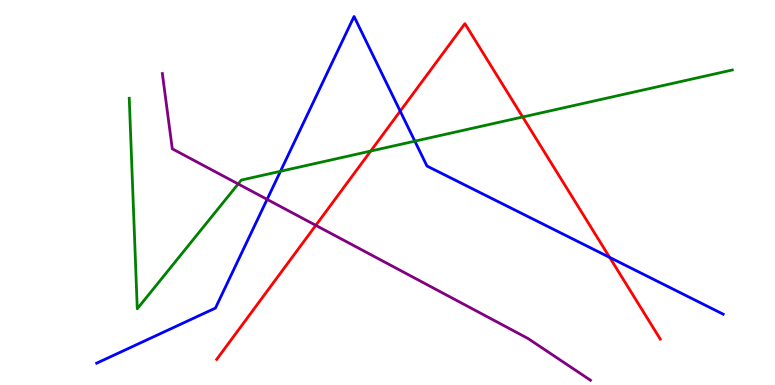[{'lines': ['blue', 'red'], 'intersections': [{'x': 5.16, 'y': 7.11}, {'x': 7.87, 'y': 3.31}]}, {'lines': ['green', 'red'], 'intersections': [{'x': 4.78, 'y': 6.08}, {'x': 6.74, 'y': 6.96}]}, {'lines': ['purple', 'red'], 'intersections': [{'x': 4.07, 'y': 4.15}]}, {'lines': ['blue', 'green'], 'intersections': [{'x': 3.62, 'y': 5.55}, {'x': 5.35, 'y': 6.33}]}, {'lines': ['blue', 'purple'], 'intersections': [{'x': 3.45, 'y': 4.82}]}, {'lines': ['green', 'purple'], 'intersections': [{'x': 3.07, 'y': 5.22}]}]